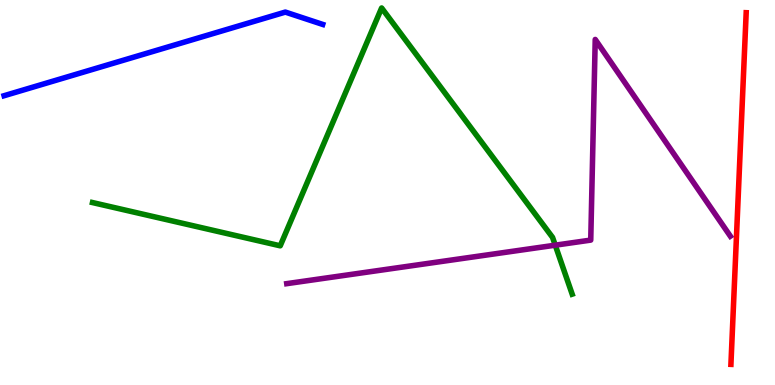[{'lines': ['blue', 'red'], 'intersections': []}, {'lines': ['green', 'red'], 'intersections': []}, {'lines': ['purple', 'red'], 'intersections': []}, {'lines': ['blue', 'green'], 'intersections': []}, {'lines': ['blue', 'purple'], 'intersections': []}, {'lines': ['green', 'purple'], 'intersections': [{'x': 7.16, 'y': 3.63}]}]